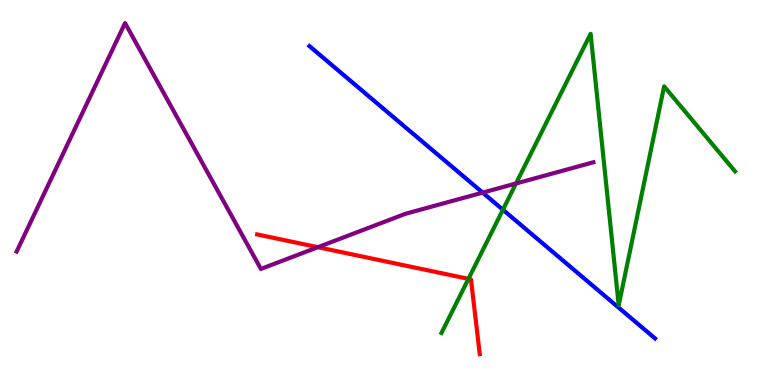[{'lines': ['blue', 'red'], 'intersections': []}, {'lines': ['green', 'red'], 'intersections': [{'x': 6.04, 'y': 2.76}]}, {'lines': ['purple', 'red'], 'intersections': [{'x': 4.1, 'y': 3.58}]}, {'lines': ['blue', 'green'], 'intersections': [{'x': 6.49, 'y': 4.55}]}, {'lines': ['blue', 'purple'], 'intersections': [{'x': 6.23, 'y': 5.0}]}, {'lines': ['green', 'purple'], 'intersections': [{'x': 6.66, 'y': 5.23}]}]